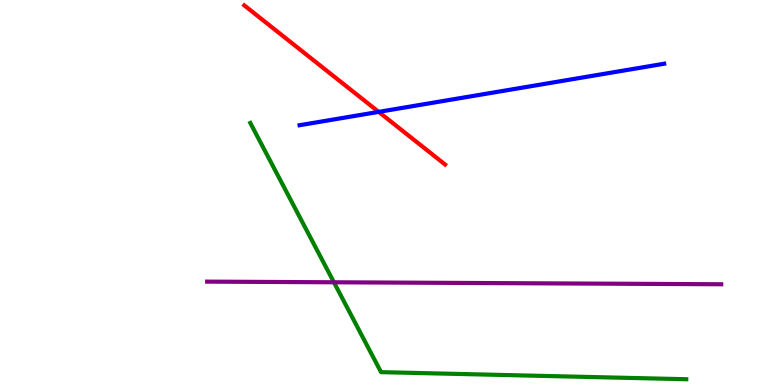[{'lines': ['blue', 'red'], 'intersections': [{'x': 4.89, 'y': 7.09}]}, {'lines': ['green', 'red'], 'intersections': []}, {'lines': ['purple', 'red'], 'intersections': []}, {'lines': ['blue', 'green'], 'intersections': []}, {'lines': ['blue', 'purple'], 'intersections': []}, {'lines': ['green', 'purple'], 'intersections': [{'x': 4.31, 'y': 2.67}]}]